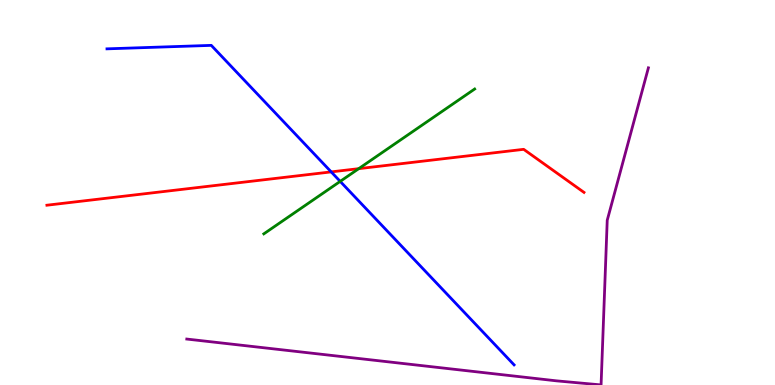[{'lines': ['blue', 'red'], 'intersections': [{'x': 4.27, 'y': 5.54}]}, {'lines': ['green', 'red'], 'intersections': [{'x': 4.63, 'y': 5.62}]}, {'lines': ['purple', 'red'], 'intersections': []}, {'lines': ['blue', 'green'], 'intersections': [{'x': 4.39, 'y': 5.29}]}, {'lines': ['blue', 'purple'], 'intersections': []}, {'lines': ['green', 'purple'], 'intersections': []}]